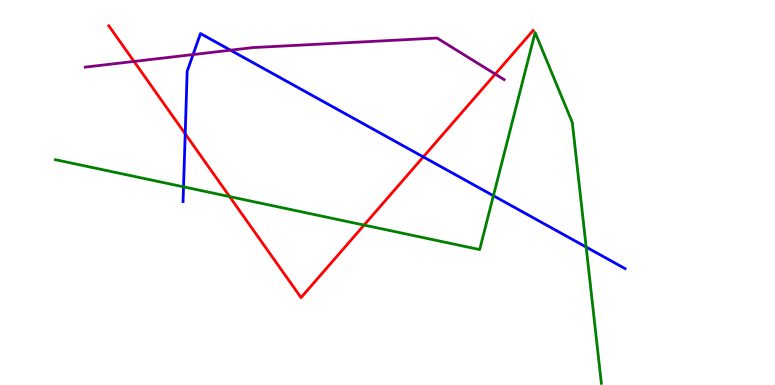[{'lines': ['blue', 'red'], 'intersections': [{'x': 2.39, 'y': 6.52}, {'x': 5.46, 'y': 5.92}]}, {'lines': ['green', 'red'], 'intersections': [{'x': 2.96, 'y': 4.89}, {'x': 4.7, 'y': 4.15}]}, {'lines': ['purple', 'red'], 'intersections': [{'x': 1.73, 'y': 8.4}, {'x': 6.39, 'y': 8.08}]}, {'lines': ['blue', 'green'], 'intersections': [{'x': 2.37, 'y': 5.15}, {'x': 6.37, 'y': 4.92}, {'x': 7.56, 'y': 3.58}]}, {'lines': ['blue', 'purple'], 'intersections': [{'x': 2.49, 'y': 8.58}, {'x': 2.97, 'y': 8.7}]}, {'lines': ['green', 'purple'], 'intersections': []}]